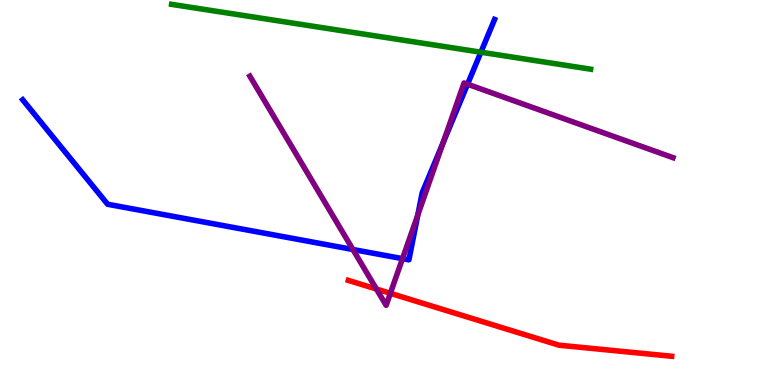[{'lines': ['blue', 'red'], 'intersections': []}, {'lines': ['green', 'red'], 'intersections': []}, {'lines': ['purple', 'red'], 'intersections': [{'x': 4.86, 'y': 2.49}, {'x': 5.04, 'y': 2.38}]}, {'lines': ['blue', 'green'], 'intersections': [{'x': 6.21, 'y': 8.64}]}, {'lines': ['blue', 'purple'], 'intersections': [{'x': 4.55, 'y': 3.52}, {'x': 5.19, 'y': 3.28}, {'x': 5.39, 'y': 4.42}, {'x': 5.72, 'y': 6.29}, {'x': 6.03, 'y': 7.81}]}, {'lines': ['green', 'purple'], 'intersections': []}]